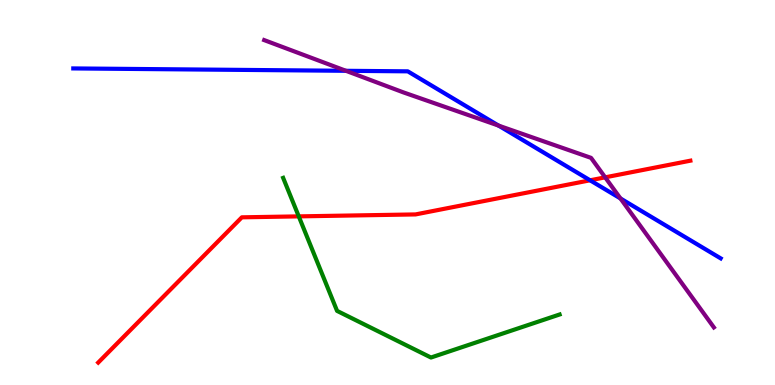[{'lines': ['blue', 'red'], 'intersections': [{'x': 7.61, 'y': 5.32}]}, {'lines': ['green', 'red'], 'intersections': [{'x': 3.85, 'y': 4.38}]}, {'lines': ['purple', 'red'], 'intersections': [{'x': 7.81, 'y': 5.39}]}, {'lines': ['blue', 'green'], 'intersections': []}, {'lines': ['blue', 'purple'], 'intersections': [{'x': 4.46, 'y': 8.16}, {'x': 6.43, 'y': 6.74}, {'x': 8.01, 'y': 4.85}]}, {'lines': ['green', 'purple'], 'intersections': []}]